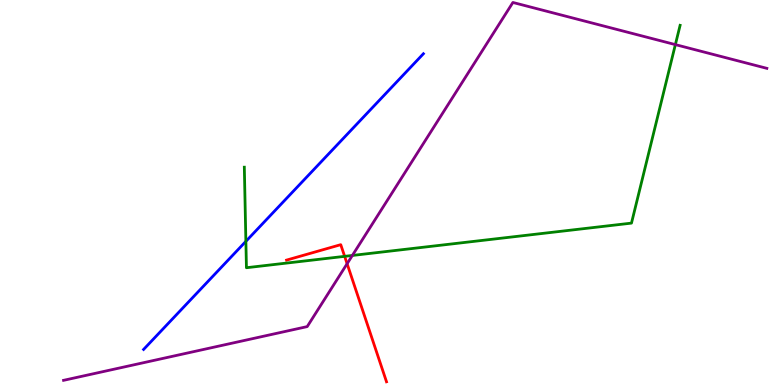[{'lines': ['blue', 'red'], 'intersections': []}, {'lines': ['green', 'red'], 'intersections': [{'x': 4.45, 'y': 3.34}]}, {'lines': ['purple', 'red'], 'intersections': [{'x': 4.48, 'y': 3.15}]}, {'lines': ['blue', 'green'], 'intersections': [{'x': 3.17, 'y': 3.73}]}, {'lines': ['blue', 'purple'], 'intersections': []}, {'lines': ['green', 'purple'], 'intersections': [{'x': 4.55, 'y': 3.36}, {'x': 8.71, 'y': 8.84}]}]